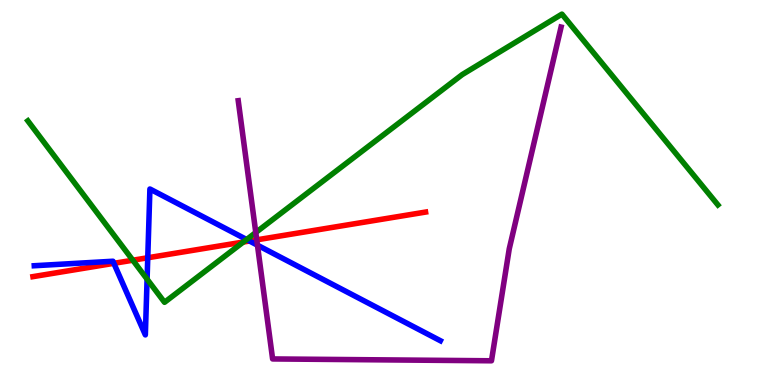[{'lines': ['blue', 'red'], 'intersections': [{'x': 1.47, 'y': 3.16}, {'x': 1.91, 'y': 3.3}, {'x': 3.22, 'y': 3.74}]}, {'lines': ['green', 'red'], 'intersections': [{'x': 1.71, 'y': 3.24}, {'x': 3.14, 'y': 3.71}]}, {'lines': ['purple', 'red'], 'intersections': [{'x': 3.31, 'y': 3.77}]}, {'lines': ['blue', 'green'], 'intersections': [{'x': 1.9, 'y': 2.75}, {'x': 3.18, 'y': 3.78}]}, {'lines': ['blue', 'purple'], 'intersections': [{'x': 3.32, 'y': 3.63}]}, {'lines': ['green', 'purple'], 'intersections': [{'x': 3.3, 'y': 3.96}]}]